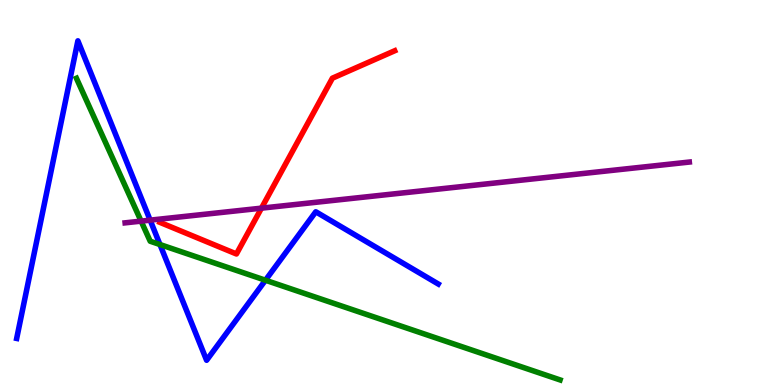[{'lines': ['blue', 'red'], 'intersections': []}, {'lines': ['green', 'red'], 'intersections': []}, {'lines': ['purple', 'red'], 'intersections': [{'x': 3.37, 'y': 4.59}]}, {'lines': ['blue', 'green'], 'intersections': [{'x': 2.06, 'y': 3.65}, {'x': 3.43, 'y': 2.72}]}, {'lines': ['blue', 'purple'], 'intersections': [{'x': 1.94, 'y': 4.28}]}, {'lines': ['green', 'purple'], 'intersections': [{'x': 1.82, 'y': 4.26}]}]